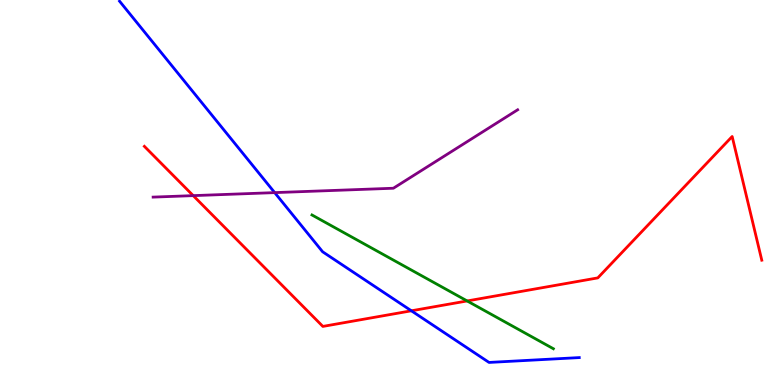[{'lines': ['blue', 'red'], 'intersections': [{'x': 5.31, 'y': 1.93}]}, {'lines': ['green', 'red'], 'intersections': [{'x': 6.03, 'y': 2.18}]}, {'lines': ['purple', 'red'], 'intersections': [{'x': 2.49, 'y': 4.92}]}, {'lines': ['blue', 'green'], 'intersections': []}, {'lines': ['blue', 'purple'], 'intersections': [{'x': 3.54, 'y': 5.0}]}, {'lines': ['green', 'purple'], 'intersections': []}]